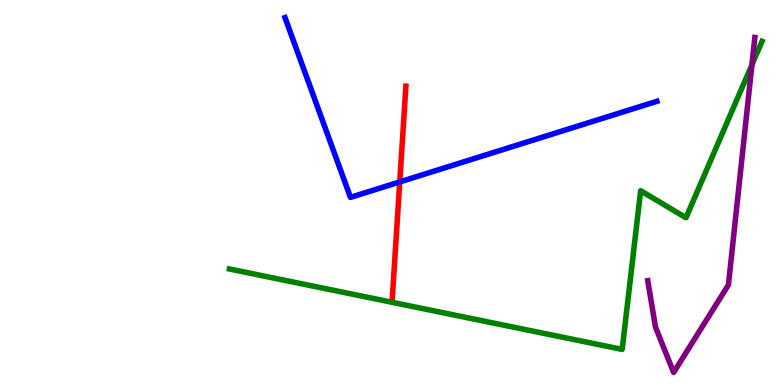[{'lines': ['blue', 'red'], 'intersections': [{'x': 5.16, 'y': 5.27}]}, {'lines': ['green', 'red'], 'intersections': []}, {'lines': ['purple', 'red'], 'intersections': []}, {'lines': ['blue', 'green'], 'intersections': []}, {'lines': ['blue', 'purple'], 'intersections': []}, {'lines': ['green', 'purple'], 'intersections': [{'x': 9.7, 'y': 8.32}]}]